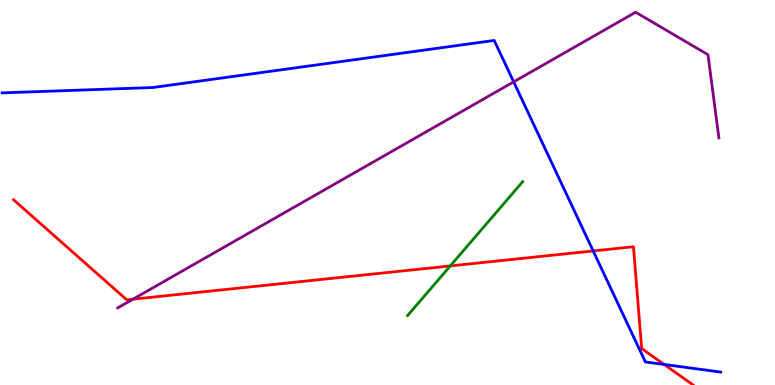[{'lines': ['blue', 'red'], 'intersections': [{'x': 7.65, 'y': 3.48}, {'x': 8.57, 'y': 0.533}]}, {'lines': ['green', 'red'], 'intersections': [{'x': 5.81, 'y': 3.09}]}, {'lines': ['purple', 'red'], 'intersections': [{'x': 1.72, 'y': 2.23}]}, {'lines': ['blue', 'green'], 'intersections': []}, {'lines': ['blue', 'purple'], 'intersections': [{'x': 6.63, 'y': 7.87}]}, {'lines': ['green', 'purple'], 'intersections': []}]